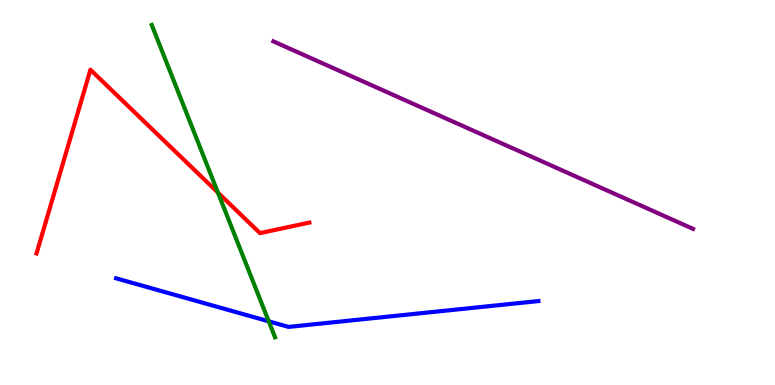[{'lines': ['blue', 'red'], 'intersections': []}, {'lines': ['green', 'red'], 'intersections': [{'x': 2.81, 'y': 5.0}]}, {'lines': ['purple', 'red'], 'intersections': []}, {'lines': ['blue', 'green'], 'intersections': [{'x': 3.47, 'y': 1.65}]}, {'lines': ['blue', 'purple'], 'intersections': []}, {'lines': ['green', 'purple'], 'intersections': []}]